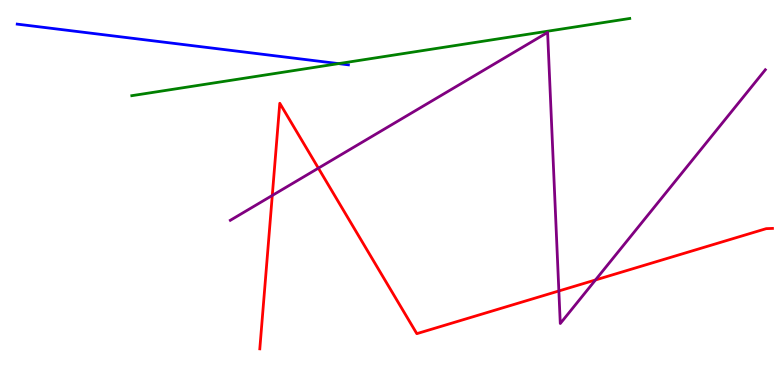[{'lines': ['blue', 'red'], 'intersections': []}, {'lines': ['green', 'red'], 'intersections': []}, {'lines': ['purple', 'red'], 'intersections': [{'x': 3.51, 'y': 4.92}, {'x': 4.11, 'y': 5.63}, {'x': 7.21, 'y': 2.44}, {'x': 7.68, 'y': 2.73}]}, {'lines': ['blue', 'green'], 'intersections': [{'x': 4.37, 'y': 8.35}]}, {'lines': ['blue', 'purple'], 'intersections': []}, {'lines': ['green', 'purple'], 'intersections': []}]